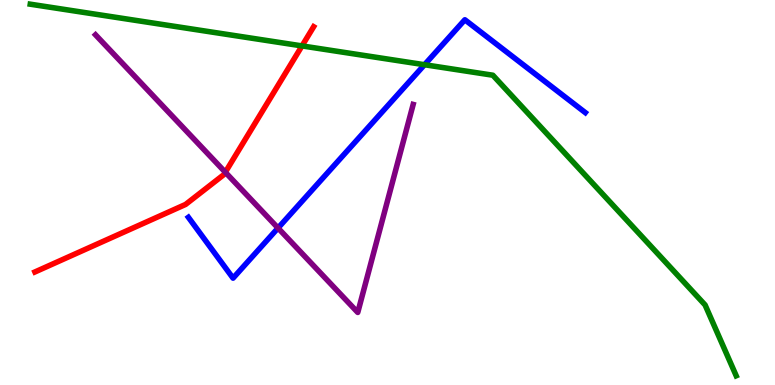[{'lines': ['blue', 'red'], 'intersections': []}, {'lines': ['green', 'red'], 'intersections': [{'x': 3.9, 'y': 8.81}]}, {'lines': ['purple', 'red'], 'intersections': [{'x': 2.91, 'y': 5.53}]}, {'lines': ['blue', 'green'], 'intersections': [{'x': 5.48, 'y': 8.32}]}, {'lines': ['blue', 'purple'], 'intersections': [{'x': 3.59, 'y': 4.08}]}, {'lines': ['green', 'purple'], 'intersections': []}]